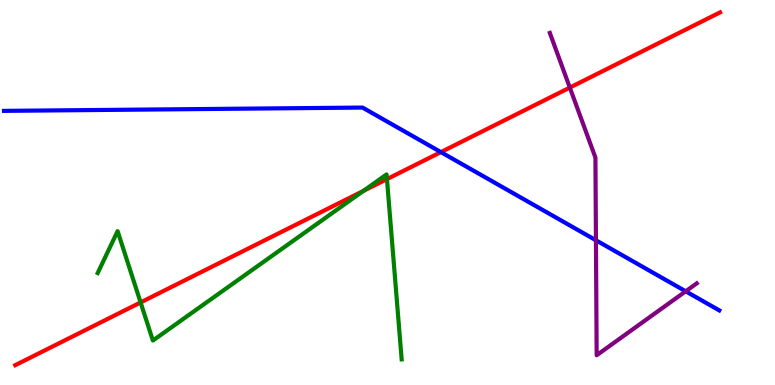[{'lines': ['blue', 'red'], 'intersections': [{'x': 5.69, 'y': 6.05}]}, {'lines': ['green', 'red'], 'intersections': [{'x': 1.81, 'y': 2.14}, {'x': 4.69, 'y': 5.04}, {'x': 4.99, 'y': 5.35}]}, {'lines': ['purple', 'red'], 'intersections': [{'x': 7.35, 'y': 7.73}]}, {'lines': ['blue', 'green'], 'intersections': []}, {'lines': ['blue', 'purple'], 'intersections': [{'x': 7.69, 'y': 3.76}, {'x': 8.85, 'y': 2.43}]}, {'lines': ['green', 'purple'], 'intersections': []}]